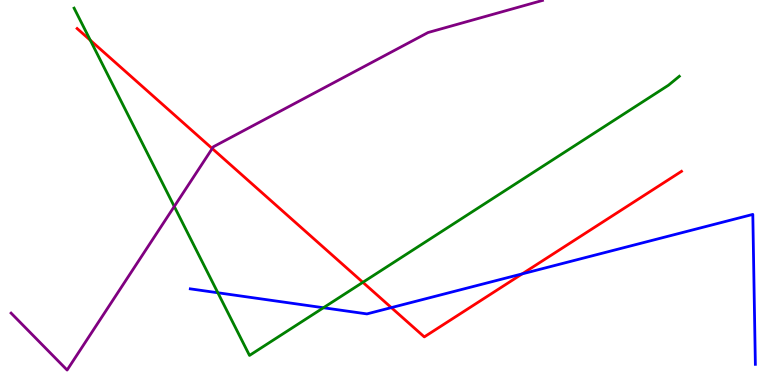[{'lines': ['blue', 'red'], 'intersections': [{'x': 5.05, 'y': 2.01}, {'x': 6.74, 'y': 2.89}]}, {'lines': ['green', 'red'], 'intersections': [{'x': 1.17, 'y': 8.95}, {'x': 4.68, 'y': 2.67}]}, {'lines': ['purple', 'red'], 'intersections': [{'x': 2.74, 'y': 6.14}]}, {'lines': ['blue', 'green'], 'intersections': [{'x': 2.81, 'y': 2.4}, {'x': 4.17, 'y': 2.01}]}, {'lines': ['blue', 'purple'], 'intersections': []}, {'lines': ['green', 'purple'], 'intersections': [{'x': 2.25, 'y': 4.64}]}]